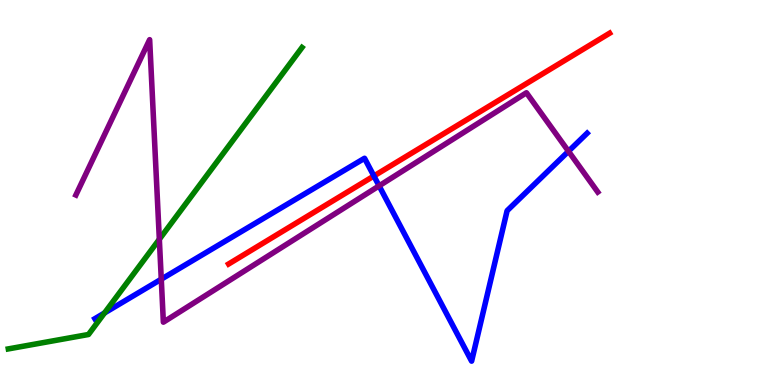[{'lines': ['blue', 'red'], 'intersections': [{'x': 4.82, 'y': 5.43}]}, {'lines': ['green', 'red'], 'intersections': []}, {'lines': ['purple', 'red'], 'intersections': []}, {'lines': ['blue', 'green'], 'intersections': [{'x': 1.35, 'y': 1.87}]}, {'lines': ['blue', 'purple'], 'intersections': [{'x': 2.08, 'y': 2.75}, {'x': 4.89, 'y': 5.17}, {'x': 7.34, 'y': 6.07}]}, {'lines': ['green', 'purple'], 'intersections': [{'x': 2.06, 'y': 3.79}]}]